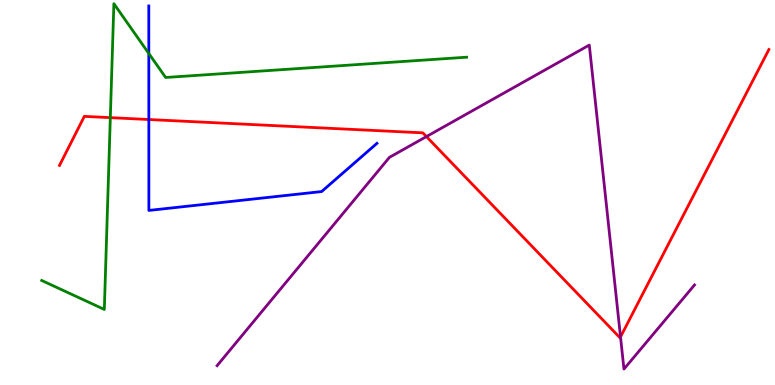[{'lines': ['blue', 'red'], 'intersections': [{'x': 1.92, 'y': 6.9}]}, {'lines': ['green', 'red'], 'intersections': [{'x': 1.42, 'y': 6.94}]}, {'lines': ['purple', 'red'], 'intersections': [{'x': 5.5, 'y': 6.45}, {'x': 8.01, 'y': 1.25}]}, {'lines': ['blue', 'green'], 'intersections': [{'x': 1.92, 'y': 8.61}]}, {'lines': ['blue', 'purple'], 'intersections': []}, {'lines': ['green', 'purple'], 'intersections': []}]